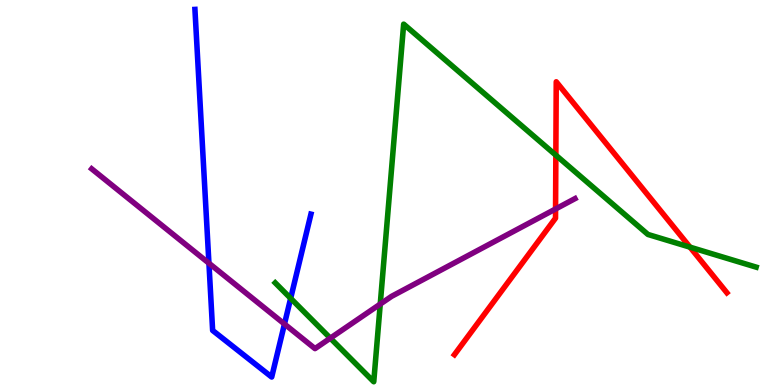[{'lines': ['blue', 'red'], 'intersections': []}, {'lines': ['green', 'red'], 'intersections': [{'x': 7.17, 'y': 5.97}, {'x': 8.9, 'y': 3.58}]}, {'lines': ['purple', 'red'], 'intersections': [{'x': 7.17, 'y': 4.57}]}, {'lines': ['blue', 'green'], 'intersections': [{'x': 3.75, 'y': 2.25}]}, {'lines': ['blue', 'purple'], 'intersections': [{'x': 2.7, 'y': 3.16}, {'x': 3.67, 'y': 1.58}]}, {'lines': ['green', 'purple'], 'intersections': [{'x': 4.26, 'y': 1.22}, {'x': 4.91, 'y': 2.1}]}]